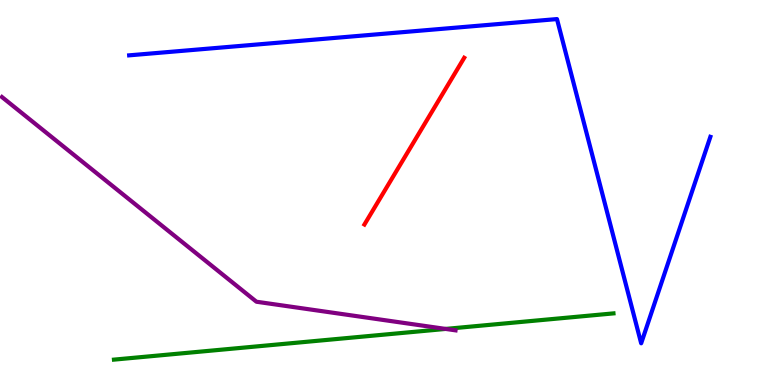[{'lines': ['blue', 'red'], 'intersections': []}, {'lines': ['green', 'red'], 'intersections': []}, {'lines': ['purple', 'red'], 'intersections': []}, {'lines': ['blue', 'green'], 'intersections': []}, {'lines': ['blue', 'purple'], 'intersections': []}, {'lines': ['green', 'purple'], 'intersections': [{'x': 5.75, 'y': 1.46}]}]